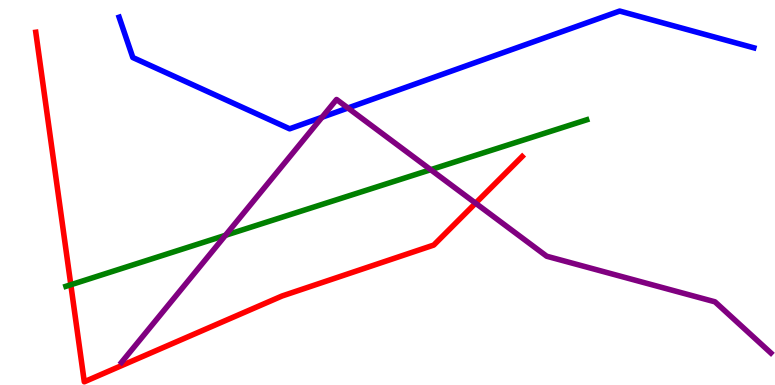[{'lines': ['blue', 'red'], 'intersections': []}, {'lines': ['green', 'red'], 'intersections': [{'x': 0.914, 'y': 2.6}]}, {'lines': ['purple', 'red'], 'intersections': [{'x': 6.14, 'y': 4.72}]}, {'lines': ['blue', 'green'], 'intersections': []}, {'lines': ['blue', 'purple'], 'intersections': [{'x': 4.16, 'y': 6.95}, {'x': 4.49, 'y': 7.19}]}, {'lines': ['green', 'purple'], 'intersections': [{'x': 2.91, 'y': 3.89}, {'x': 5.56, 'y': 5.59}]}]